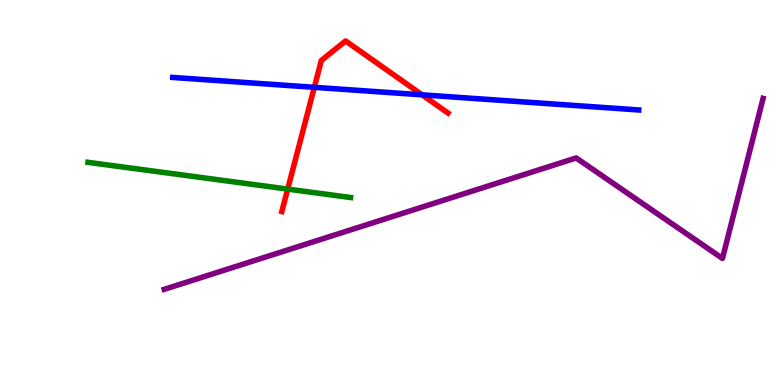[{'lines': ['blue', 'red'], 'intersections': [{'x': 4.06, 'y': 7.73}, {'x': 5.45, 'y': 7.54}]}, {'lines': ['green', 'red'], 'intersections': [{'x': 3.71, 'y': 5.09}]}, {'lines': ['purple', 'red'], 'intersections': []}, {'lines': ['blue', 'green'], 'intersections': []}, {'lines': ['blue', 'purple'], 'intersections': []}, {'lines': ['green', 'purple'], 'intersections': []}]